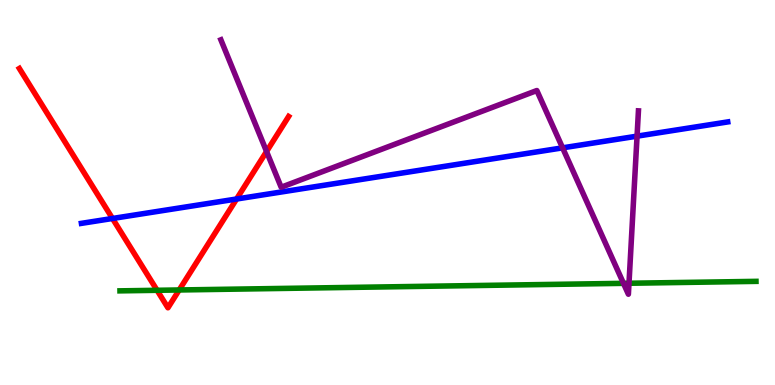[{'lines': ['blue', 'red'], 'intersections': [{'x': 1.45, 'y': 4.33}, {'x': 3.05, 'y': 4.83}]}, {'lines': ['green', 'red'], 'intersections': [{'x': 2.03, 'y': 2.46}, {'x': 2.31, 'y': 2.47}]}, {'lines': ['purple', 'red'], 'intersections': [{'x': 3.44, 'y': 6.06}]}, {'lines': ['blue', 'green'], 'intersections': []}, {'lines': ['blue', 'purple'], 'intersections': [{'x': 7.26, 'y': 6.16}, {'x': 8.22, 'y': 6.46}]}, {'lines': ['green', 'purple'], 'intersections': [{'x': 8.05, 'y': 2.64}, {'x': 8.12, 'y': 2.64}]}]